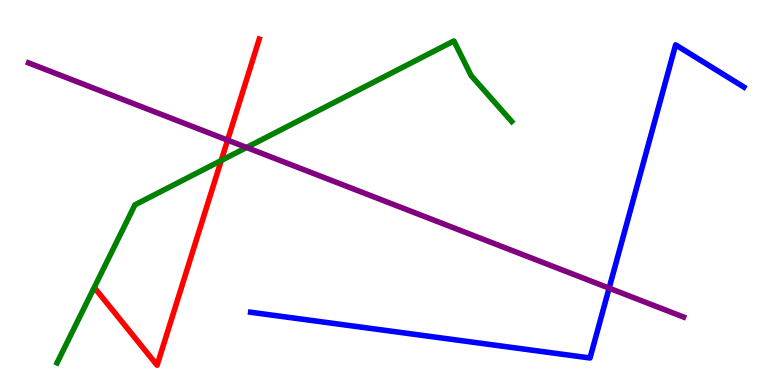[{'lines': ['blue', 'red'], 'intersections': []}, {'lines': ['green', 'red'], 'intersections': [{'x': 2.85, 'y': 5.83}]}, {'lines': ['purple', 'red'], 'intersections': [{'x': 2.94, 'y': 6.36}]}, {'lines': ['blue', 'green'], 'intersections': []}, {'lines': ['blue', 'purple'], 'intersections': [{'x': 7.86, 'y': 2.52}]}, {'lines': ['green', 'purple'], 'intersections': [{'x': 3.18, 'y': 6.17}]}]